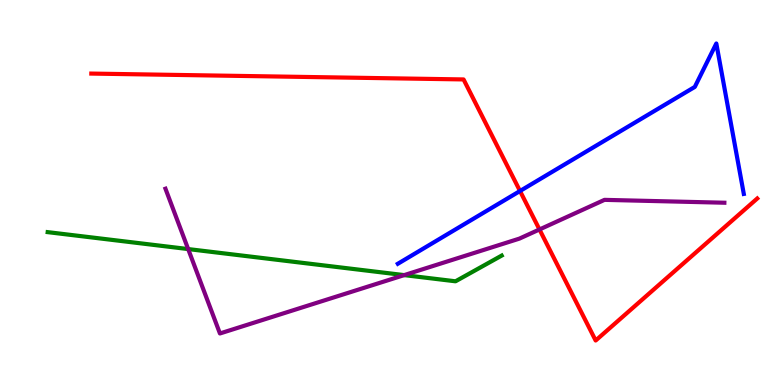[{'lines': ['blue', 'red'], 'intersections': [{'x': 6.71, 'y': 5.04}]}, {'lines': ['green', 'red'], 'intersections': []}, {'lines': ['purple', 'red'], 'intersections': [{'x': 6.96, 'y': 4.04}]}, {'lines': ['blue', 'green'], 'intersections': []}, {'lines': ['blue', 'purple'], 'intersections': []}, {'lines': ['green', 'purple'], 'intersections': [{'x': 2.43, 'y': 3.53}, {'x': 5.22, 'y': 2.85}]}]